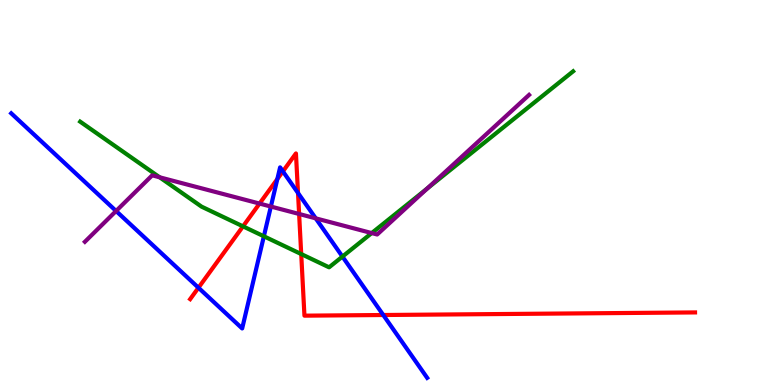[{'lines': ['blue', 'red'], 'intersections': [{'x': 2.56, 'y': 2.53}, {'x': 3.58, 'y': 5.35}, {'x': 3.65, 'y': 5.55}, {'x': 3.85, 'y': 4.99}, {'x': 4.95, 'y': 1.82}]}, {'lines': ['green', 'red'], 'intersections': [{'x': 3.14, 'y': 4.12}, {'x': 3.89, 'y': 3.4}]}, {'lines': ['purple', 'red'], 'intersections': [{'x': 3.35, 'y': 4.71}, {'x': 3.86, 'y': 4.44}]}, {'lines': ['blue', 'green'], 'intersections': [{'x': 3.4, 'y': 3.86}, {'x': 4.42, 'y': 3.34}]}, {'lines': ['blue', 'purple'], 'intersections': [{'x': 1.5, 'y': 4.52}, {'x': 3.5, 'y': 4.64}, {'x': 4.07, 'y': 4.33}]}, {'lines': ['green', 'purple'], 'intersections': [{'x': 2.06, 'y': 5.4}, {'x': 4.8, 'y': 3.95}, {'x': 5.51, 'y': 5.1}]}]